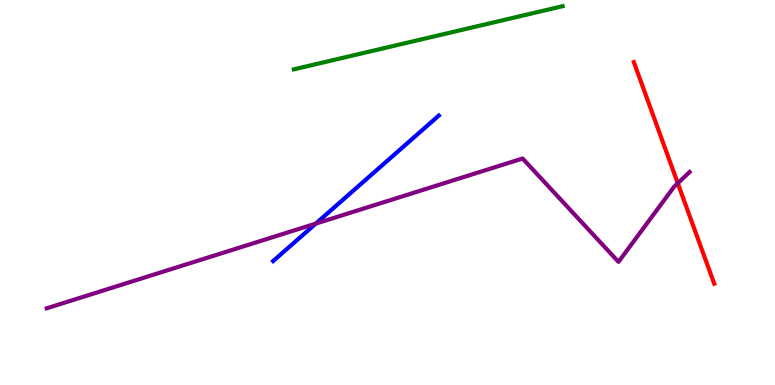[{'lines': ['blue', 'red'], 'intersections': []}, {'lines': ['green', 'red'], 'intersections': []}, {'lines': ['purple', 'red'], 'intersections': [{'x': 8.75, 'y': 5.24}]}, {'lines': ['blue', 'green'], 'intersections': []}, {'lines': ['blue', 'purple'], 'intersections': [{'x': 4.07, 'y': 4.19}]}, {'lines': ['green', 'purple'], 'intersections': []}]